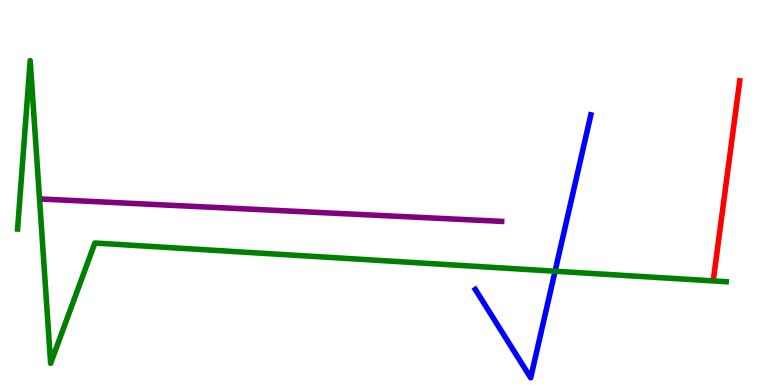[{'lines': ['blue', 'red'], 'intersections': []}, {'lines': ['green', 'red'], 'intersections': []}, {'lines': ['purple', 'red'], 'intersections': []}, {'lines': ['blue', 'green'], 'intersections': [{'x': 7.16, 'y': 2.96}]}, {'lines': ['blue', 'purple'], 'intersections': []}, {'lines': ['green', 'purple'], 'intersections': []}]